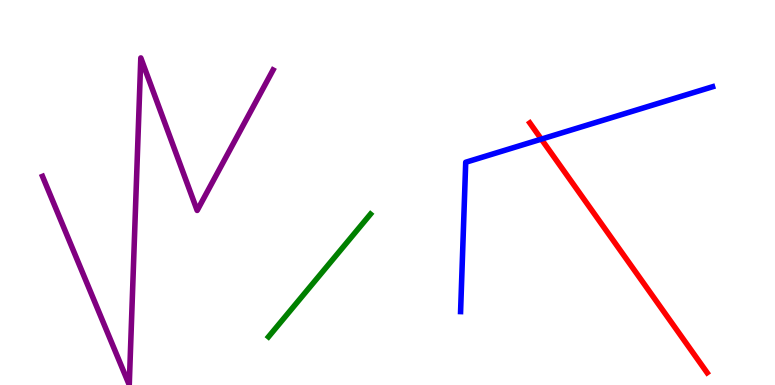[{'lines': ['blue', 'red'], 'intersections': [{'x': 6.98, 'y': 6.39}]}, {'lines': ['green', 'red'], 'intersections': []}, {'lines': ['purple', 'red'], 'intersections': []}, {'lines': ['blue', 'green'], 'intersections': []}, {'lines': ['blue', 'purple'], 'intersections': []}, {'lines': ['green', 'purple'], 'intersections': []}]